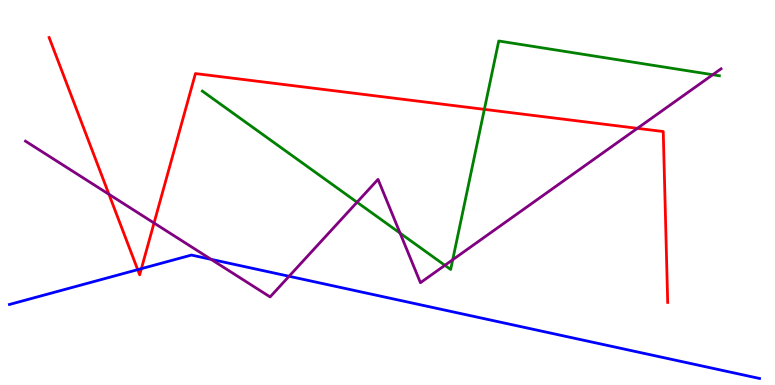[{'lines': ['blue', 'red'], 'intersections': [{'x': 1.78, 'y': 3.0}, {'x': 1.82, 'y': 3.02}]}, {'lines': ['green', 'red'], 'intersections': [{'x': 6.25, 'y': 7.16}]}, {'lines': ['purple', 'red'], 'intersections': [{'x': 1.41, 'y': 4.95}, {'x': 1.99, 'y': 4.21}, {'x': 8.22, 'y': 6.67}]}, {'lines': ['blue', 'green'], 'intersections': []}, {'lines': ['blue', 'purple'], 'intersections': [{'x': 2.72, 'y': 3.26}, {'x': 3.73, 'y': 2.82}]}, {'lines': ['green', 'purple'], 'intersections': [{'x': 4.61, 'y': 4.75}, {'x': 5.16, 'y': 3.94}, {'x': 5.74, 'y': 3.11}, {'x': 5.84, 'y': 3.25}, {'x': 9.2, 'y': 8.06}]}]